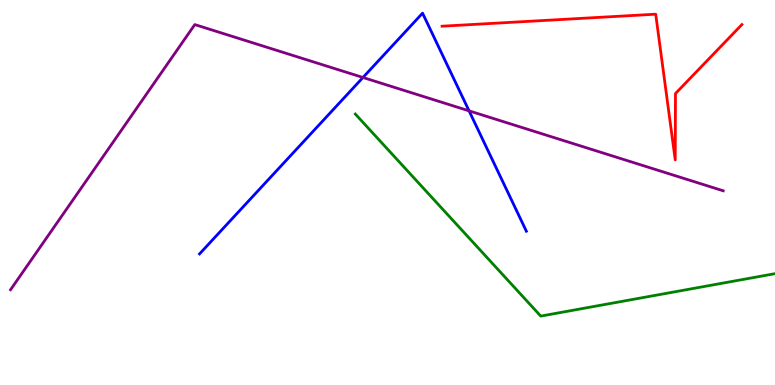[{'lines': ['blue', 'red'], 'intersections': []}, {'lines': ['green', 'red'], 'intersections': []}, {'lines': ['purple', 'red'], 'intersections': []}, {'lines': ['blue', 'green'], 'intersections': []}, {'lines': ['blue', 'purple'], 'intersections': [{'x': 4.68, 'y': 7.99}, {'x': 6.05, 'y': 7.12}]}, {'lines': ['green', 'purple'], 'intersections': []}]